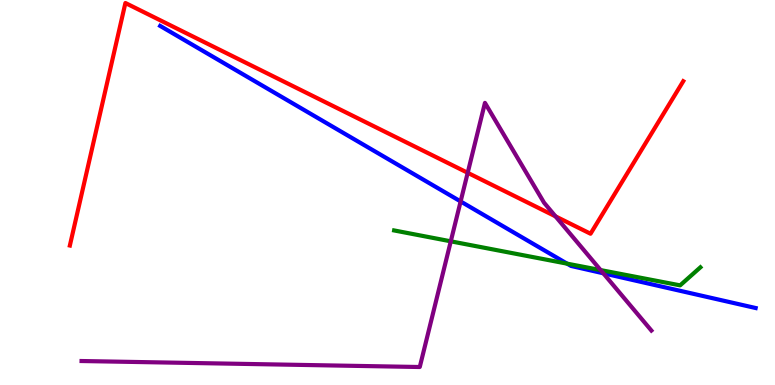[{'lines': ['blue', 'red'], 'intersections': []}, {'lines': ['green', 'red'], 'intersections': []}, {'lines': ['purple', 'red'], 'intersections': [{'x': 6.03, 'y': 5.51}, {'x': 7.17, 'y': 4.38}]}, {'lines': ['blue', 'green'], 'intersections': [{'x': 7.32, 'y': 3.15}]}, {'lines': ['blue', 'purple'], 'intersections': [{'x': 5.94, 'y': 4.77}, {'x': 7.78, 'y': 2.9}]}, {'lines': ['green', 'purple'], 'intersections': [{'x': 5.82, 'y': 3.73}, {'x': 7.75, 'y': 2.98}]}]